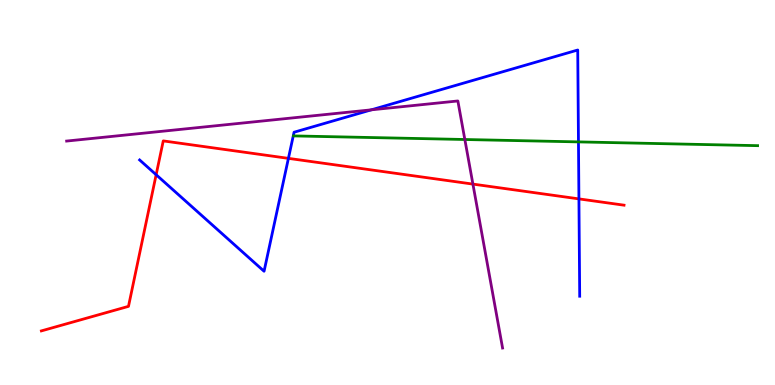[{'lines': ['blue', 'red'], 'intersections': [{'x': 2.01, 'y': 5.46}, {'x': 3.72, 'y': 5.89}, {'x': 7.47, 'y': 4.83}]}, {'lines': ['green', 'red'], 'intersections': []}, {'lines': ['purple', 'red'], 'intersections': [{'x': 6.1, 'y': 5.22}]}, {'lines': ['blue', 'green'], 'intersections': [{'x': 7.46, 'y': 6.31}]}, {'lines': ['blue', 'purple'], 'intersections': [{'x': 4.79, 'y': 7.15}]}, {'lines': ['green', 'purple'], 'intersections': [{'x': 6.0, 'y': 6.38}]}]